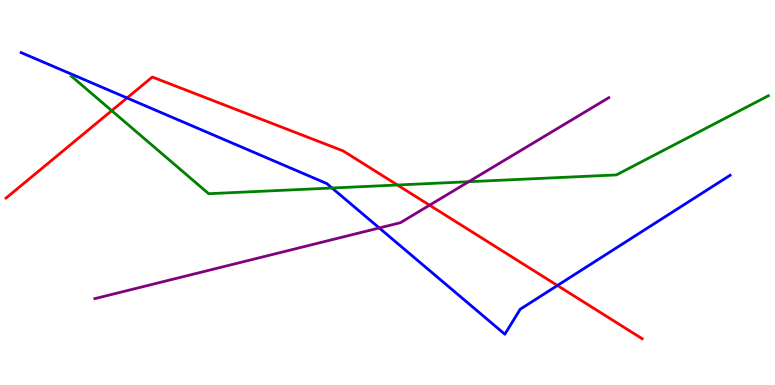[{'lines': ['blue', 'red'], 'intersections': [{'x': 1.64, 'y': 7.46}, {'x': 7.19, 'y': 2.58}]}, {'lines': ['green', 'red'], 'intersections': [{'x': 1.44, 'y': 7.13}, {'x': 5.13, 'y': 5.19}]}, {'lines': ['purple', 'red'], 'intersections': [{'x': 5.54, 'y': 4.67}]}, {'lines': ['blue', 'green'], 'intersections': [{'x': 4.28, 'y': 5.12}]}, {'lines': ['blue', 'purple'], 'intersections': [{'x': 4.89, 'y': 4.08}]}, {'lines': ['green', 'purple'], 'intersections': [{'x': 6.05, 'y': 5.28}]}]